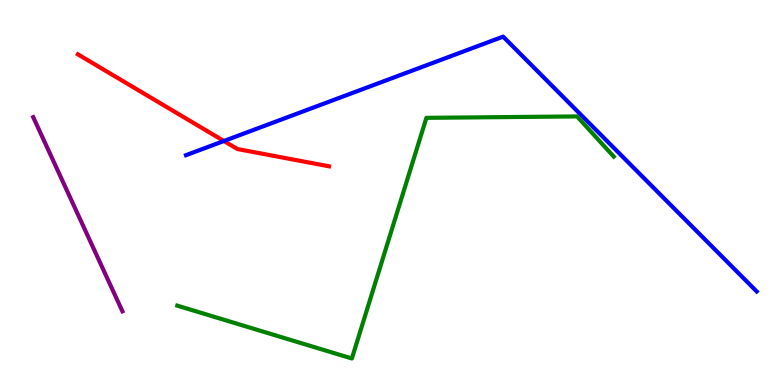[{'lines': ['blue', 'red'], 'intersections': [{'x': 2.89, 'y': 6.34}]}, {'lines': ['green', 'red'], 'intersections': []}, {'lines': ['purple', 'red'], 'intersections': []}, {'lines': ['blue', 'green'], 'intersections': []}, {'lines': ['blue', 'purple'], 'intersections': []}, {'lines': ['green', 'purple'], 'intersections': []}]